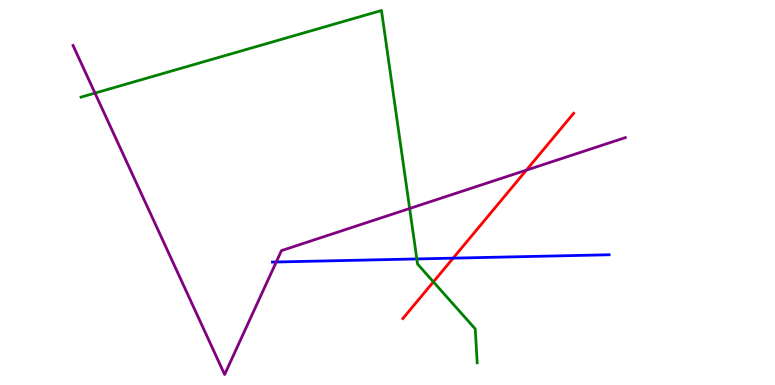[{'lines': ['blue', 'red'], 'intersections': [{'x': 5.85, 'y': 3.29}]}, {'lines': ['green', 'red'], 'intersections': [{'x': 5.59, 'y': 2.68}]}, {'lines': ['purple', 'red'], 'intersections': [{'x': 6.79, 'y': 5.58}]}, {'lines': ['blue', 'green'], 'intersections': [{'x': 5.38, 'y': 3.27}]}, {'lines': ['blue', 'purple'], 'intersections': [{'x': 3.56, 'y': 3.19}]}, {'lines': ['green', 'purple'], 'intersections': [{'x': 1.23, 'y': 7.58}, {'x': 5.29, 'y': 4.58}]}]